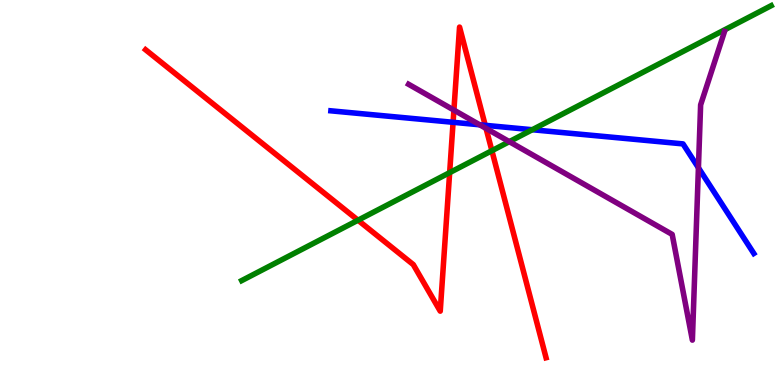[{'lines': ['blue', 'red'], 'intersections': [{'x': 5.85, 'y': 6.82}, {'x': 6.26, 'y': 6.74}]}, {'lines': ['green', 'red'], 'intersections': [{'x': 4.62, 'y': 4.28}, {'x': 5.8, 'y': 5.52}, {'x': 6.35, 'y': 6.09}]}, {'lines': ['purple', 'red'], 'intersections': [{'x': 5.86, 'y': 7.14}, {'x': 6.27, 'y': 6.66}]}, {'lines': ['blue', 'green'], 'intersections': [{'x': 6.87, 'y': 6.63}]}, {'lines': ['blue', 'purple'], 'intersections': [{'x': 6.19, 'y': 6.76}, {'x': 9.01, 'y': 5.64}]}, {'lines': ['green', 'purple'], 'intersections': [{'x': 6.57, 'y': 6.32}]}]